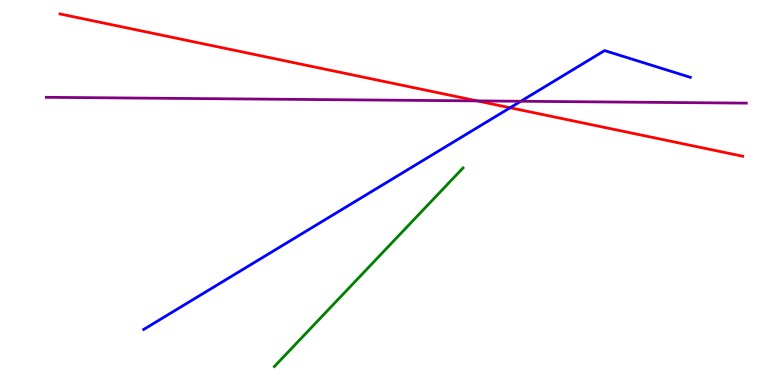[{'lines': ['blue', 'red'], 'intersections': [{'x': 6.58, 'y': 7.2}]}, {'lines': ['green', 'red'], 'intersections': []}, {'lines': ['purple', 'red'], 'intersections': [{'x': 6.16, 'y': 7.38}]}, {'lines': ['blue', 'green'], 'intersections': []}, {'lines': ['blue', 'purple'], 'intersections': [{'x': 6.72, 'y': 7.37}]}, {'lines': ['green', 'purple'], 'intersections': []}]